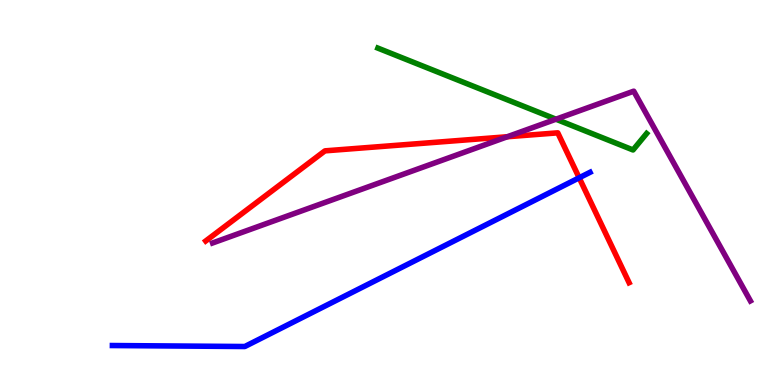[{'lines': ['blue', 'red'], 'intersections': [{'x': 7.47, 'y': 5.38}]}, {'lines': ['green', 'red'], 'intersections': []}, {'lines': ['purple', 'red'], 'intersections': [{'x': 6.55, 'y': 6.45}]}, {'lines': ['blue', 'green'], 'intersections': []}, {'lines': ['blue', 'purple'], 'intersections': []}, {'lines': ['green', 'purple'], 'intersections': [{'x': 7.17, 'y': 6.9}]}]